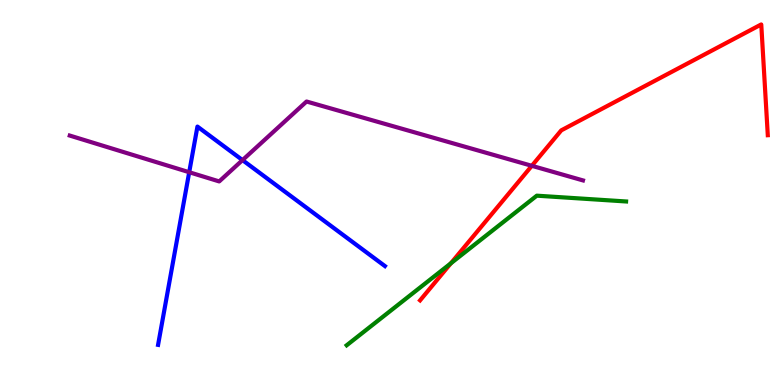[{'lines': ['blue', 'red'], 'intersections': []}, {'lines': ['green', 'red'], 'intersections': [{'x': 5.82, 'y': 3.16}]}, {'lines': ['purple', 'red'], 'intersections': [{'x': 6.86, 'y': 5.69}]}, {'lines': ['blue', 'green'], 'intersections': []}, {'lines': ['blue', 'purple'], 'intersections': [{'x': 2.44, 'y': 5.53}, {'x': 3.13, 'y': 5.84}]}, {'lines': ['green', 'purple'], 'intersections': []}]